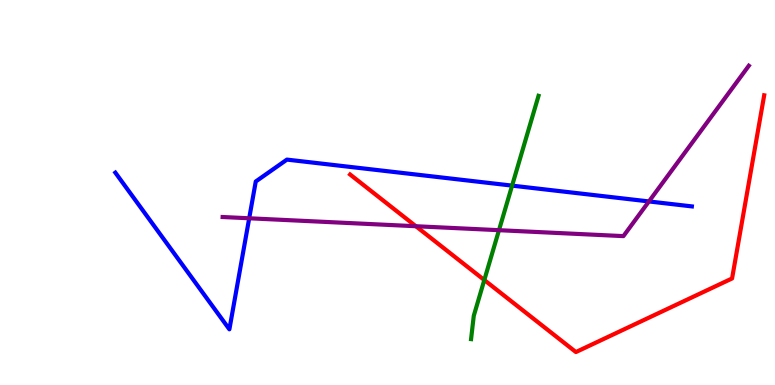[{'lines': ['blue', 'red'], 'intersections': []}, {'lines': ['green', 'red'], 'intersections': [{'x': 6.25, 'y': 2.73}]}, {'lines': ['purple', 'red'], 'intersections': [{'x': 5.37, 'y': 4.12}]}, {'lines': ['blue', 'green'], 'intersections': [{'x': 6.61, 'y': 5.18}]}, {'lines': ['blue', 'purple'], 'intersections': [{'x': 3.22, 'y': 4.33}, {'x': 8.37, 'y': 4.77}]}, {'lines': ['green', 'purple'], 'intersections': [{'x': 6.44, 'y': 4.02}]}]